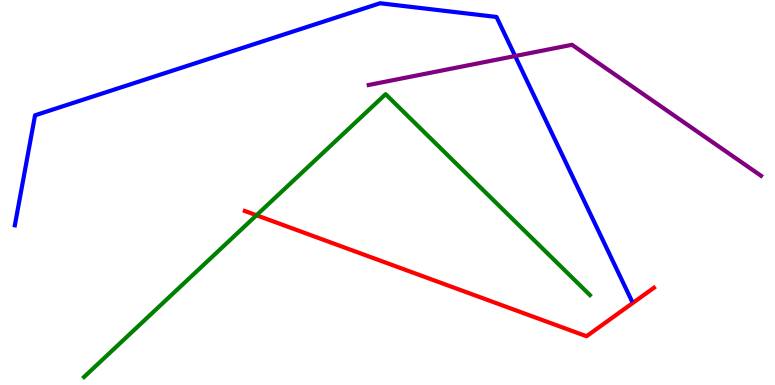[{'lines': ['blue', 'red'], 'intersections': []}, {'lines': ['green', 'red'], 'intersections': [{'x': 3.31, 'y': 4.41}]}, {'lines': ['purple', 'red'], 'intersections': []}, {'lines': ['blue', 'green'], 'intersections': []}, {'lines': ['blue', 'purple'], 'intersections': [{'x': 6.65, 'y': 8.54}]}, {'lines': ['green', 'purple'], 'intersections': []}]